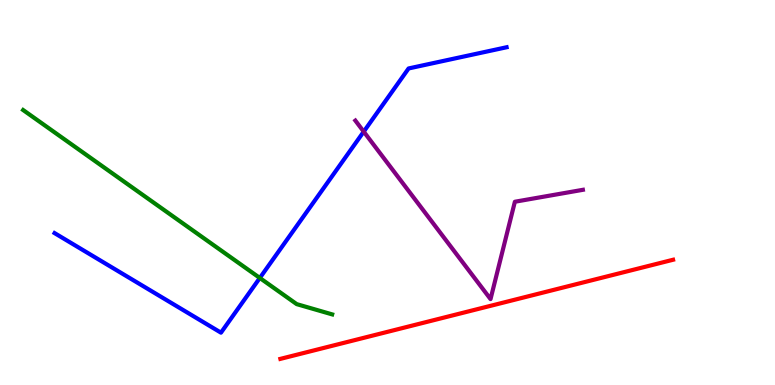[{'lines': ['blue', 'red'], 'intersections': []}, {'lines': ['green', 'red'], 'intersections': []}, {'lines': ['purple', 'red'], 'intersections': []}, {'lines': ['blue', 'green'], 'intersections': [{'x': 3.35, 'y': 2.78}]}, {'lines': ['blue', 'purple'], 'intersections': [{'x': 4.69, 'y': 6.58}]}, {'lines': ['green', 'purple'], 'intersections': []}]